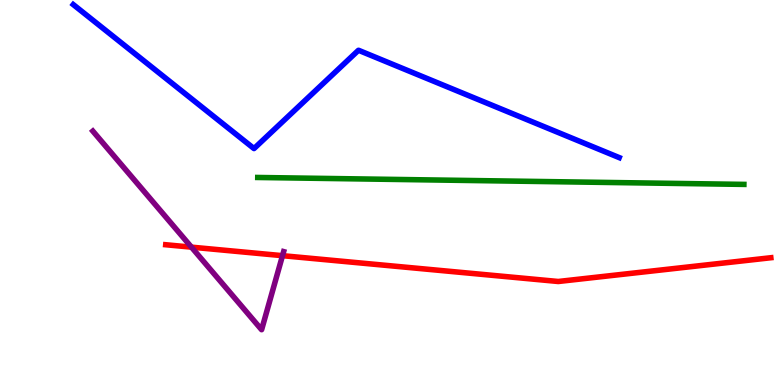[{'lines': ['blue', 'red'], 'intersections': []}, {'lines': ['green', 'red'], 'intersections': []}, {'lines': ['purple', 'red'], 'intersections': [{'x': 2.47, 'y': 3.58}, {'x': 3.65, 'y': 3.36}]}, {'lines': ['blue', 'green'], 'intersections': []}, {'lines': ['blue', 'purple'], 'intersections': []}, {'lines': ['green', 'purple'], 'intersections': []}]